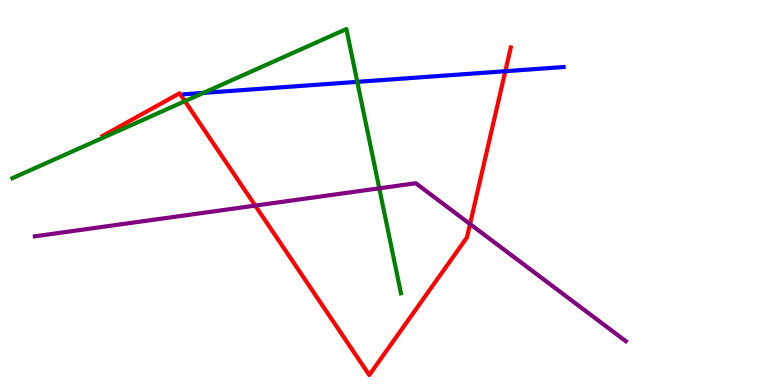[{'lines': ['blue', 'red'], 'intersections': [{'x': 6.52, 'y': 8.15}]}, {'lines': ['green', 'red'], 'intersections': [{'x': 2.39, 'y': 7.37}]}, {'lines': ['purple', 'red'], 'intersections': [{'x': 3.29, 'y': 4.66}, {'x': 6.07, 'y': 4.18}]}, {'lines': ['blue', 'green'], 'intersections': [{'x': 2.62, 'y': 7.59}, {'x': 4.61, 'y': 7.87}]}, {'lines': ['blue', 'purple'], 'intersections': []}, {'lines': ['green', 'purple'], 'intersections': [{'x': 4.89, 'y': 5.11}]}]